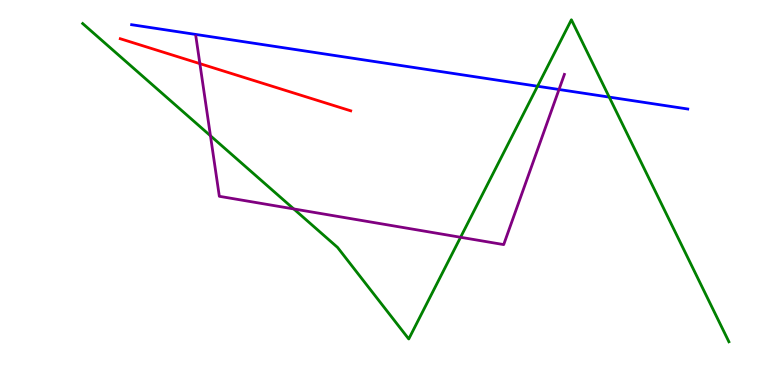[{'lines': ['blue', 'red'], 'intersections': []}, {'lines': ['green', 'red'], 'intersections': []}, {'lines': ['purple', 'red'], 'intersections': [{'x': 2.58, 'y': 8.35}]}, {'lines': ['blue', 'green'], 'intersections': [{'x': 6.94, 'y': 7.76}, {'x': 7.86, 'y': 7.48}]}, {'lines': ['blue', 'purple'], 'intersections': [{'x': 7.21, 'y': 7.68}]}, {'lines': ['green', 'purple'], 'intersections': [{'x': 2.72, 'y': 6.47}, {'x': 3.79, 'y': 4.57}, {'x': 5.94, 'y': 3.84}]}]